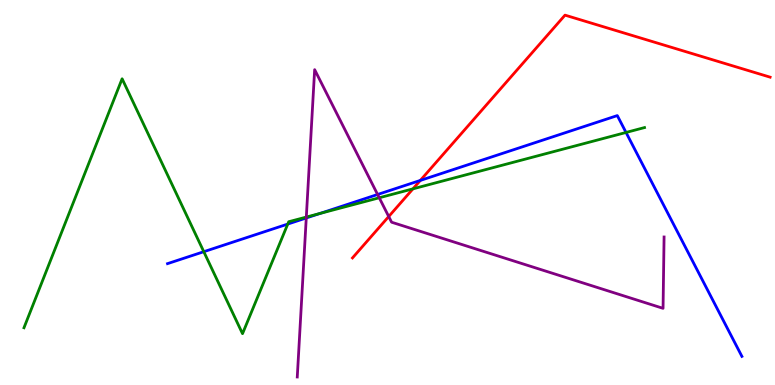[{'lines': ['blue', 'red'], 'intersections': [{'x': 5.42, 'y': 5.31}]}, {'lines': ['green', 'red'], 'intersections': [{'x': 5.33, 'y': 5.09}]}, {'lines': ['purple', 'red'], 'intersections': [{'x': 5.02, 'y': 4.38}]}, {'lines': ['blue', 'green'], 'intersections': [{'x': 2.63, 'y': 3.46}, {'x': 3.71, 'y': 4.18}, {'x': 4.13, 'y': 4.46}, {'x': 8.08, 'y': 6.56}]}, {'lines': ['blue', 'purple'], 'intersections': [{'x': 3.95, 'y': 4.34}, {'x': 4.87, 'y': 4.95}]}, {'lines': ['green', 'purple'], 'intersections': [{'x': 3.95, 'y': 4.36}, {'x': 4.89, 'y': 4.86}]}]